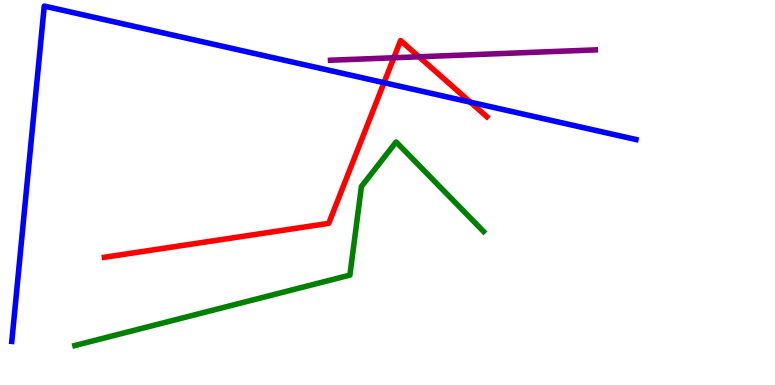[{'lines': ['blue', 'red'], 'intersections': [{'x': 4.95, 'y': 7.85}, {'x': 6.07, 'y': 7.35}]}, {'lines': ['green', 'red'], 'intersections': []}, {'lines': ['purple', 'red'], 'intersections': [{'x': 5.08, 'y': 8.5}, {'x': 5.41, 'y': 8.53}]}, {'lines': ['blue', 'green'], 'intersections': []}, {'lines': ['blue', 'purple'], 'intersections': []}, {'lines': ['green', 'purple'], 'intersections': []}]